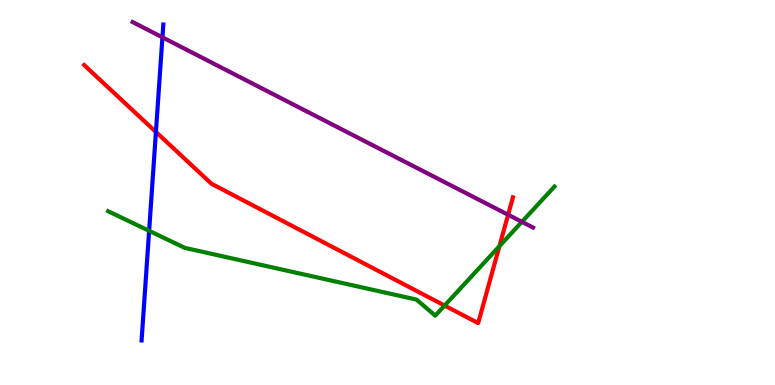[{'lines': ['blue', 'red'], 'intersections': [{'x': 2.01, 'y': 6.57}]}, {'lines': ['green', 'red'], 'intersections': [{'x': 5.74, 'y': 2.06}, {'x': 6.44, 'y': 3.61}]}, {'lines': ['purple', 'red'], 'intersections': [{'x': 6.56, 'y': 4.42}]}, {'lines': ['blue', 'green'], 'intersections': [{'x': 1.92, 'y': 4.0}]}, {'lines': ['blue', 'purple'], 'intersections': [{'x': 2.1, 'y': 9.03}]}, {'lines': ['green', 'purple'], 'intersections': [{'x': 6.73, 'y': 4.24}]}]